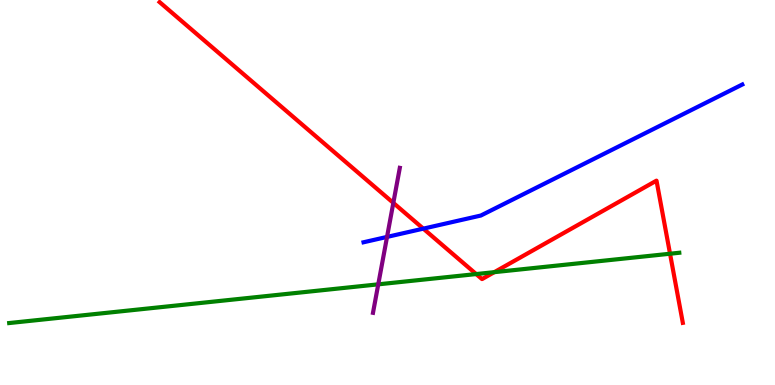[{'lines': ['blue', 'red'], 'intersections': [{'x': 5.46, 'y': 4.06}]}, {'lines': ['green', 'red'], 'intersections': [{'x': 6.14, 'y': 2.88}, {'x': 6.38, 'y': 2.93}, {'x': 8.65, 'y': 3.41}]}, {'lines': ['purple', 'red'], 'intersections': [{'x': 5.08, 'y': 4.73}]}, {'lines': ['blue', 'green'], 'intersections': []}, {'lines': ['blue', 'purple'], 'intersections': [{'x': 4.99, 'y': 3.85}]}, {'lines': ['green', 'purple'], 'intersections': [{'x': 4.88, 'y': 2.61}]}]